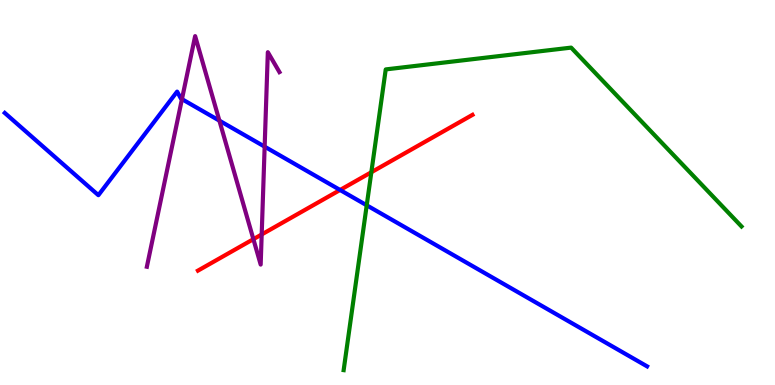[{'lines': ['blue', 'red'], 'intersections': [{'x': 4.39, 'y': 5.07}]}, {'lines': ['green', 'red'], 'intersections': [{'x': 4.79, 'y': 5.53}]}, {'lines': ['purple', 'red'], 'intersections': [{'x': 3.27, 'y': 3.79}, {'x': 3.38, 'y': 3.91}]}, {'lines': ['blue', 'green'], 'intersections': [{'x': 4.73, 'y': 4.67}]}, {'lines': ['blue', 'purple'], 'intersections': [{'x': 2.35, 'y': 7.42}, {'x': 2.83, 'y': 6.87}, {'x': 3.41, 'y': 6.19}]}, {'lines': ['green', 'purple'], 'intersections': []}]